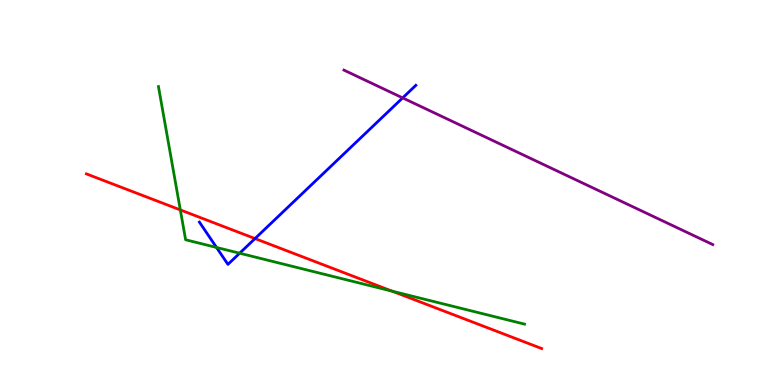[{'lines': ['blue', 'red'], 'intersections': [{'x': 3.29, 'y': 3.8}]}, {'lines': ['green', 'red'], 'intersections': [{'x': 2.33, 'y': 4.55}, {'x': 5.06, 'y': 2.44}]}, {'lines': ['purple', 'red'], 'intersections': []}, {'lines': ['blue', 'green'], 'intersections': [{'x': 2.79, 'y': 3.57}, {'x': 3.09, 'y': 3.42}]}, {'lines': ['blue', 'purple'], 'intersections': [{'x': 5.2, 'y': 7.46}]}, {'lines': ['green', 'purple'], 'intersections': []}]